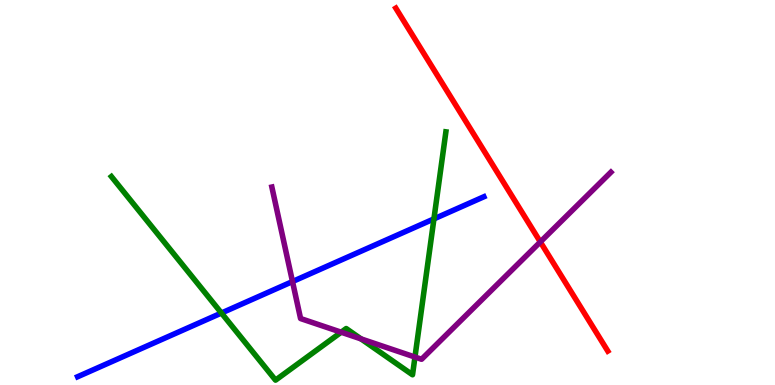[{'lines': ['blue', 'red'], 'intersections': []}, {'lines': ['green', 'red'], 'intersections': []}, {'lines': ['purple', 'red'], 'intersections': [{'x': 6.97, 'y': 3.72}]}, {'lines': ['blue', 'green'], 'intersections': [{'x': 2.86, 'y': 1.87}, {'x': 5.6, 'y': 4.31}]}, {'lines': ['blue', 'purple'], 'intersections': [{'x': 3.77, 'y': 2.69}]}, {'lines': ['green', 'purple'], 'intersections': [{'x': 4.4, 'y': 1.37}, {'x': 4.66, 'y': 1.2}, {'x': 5.35, 'y': 0.726}]}]